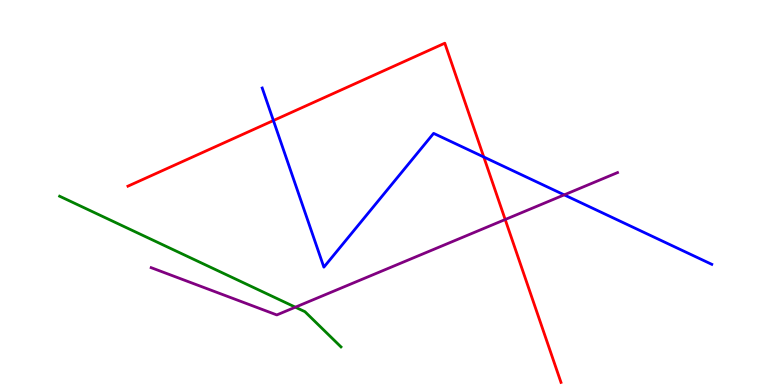[{'lines': ['blue', 'red'], 'intersections': [{'x': 3.53, 'y': 6.87}, {'x': 6.24, 'y': 5.92}]}, {'lines': ['green', 'red'], 'intersections': []}, {'lines': ['purple', 'red'], 'intersections': [{'x': 6.52, 'y': 4.3}]}, {'lines': ['blue', 'green'], 'intersections': []}, {'lines': ['blue', 'purple'], 'intersections': [{'x': 7.28, 'y': 4.94}]}, {'lines': ['green', 'purple'], 'intersections': [{'x': 3.81, 'y': 2.02}]}]